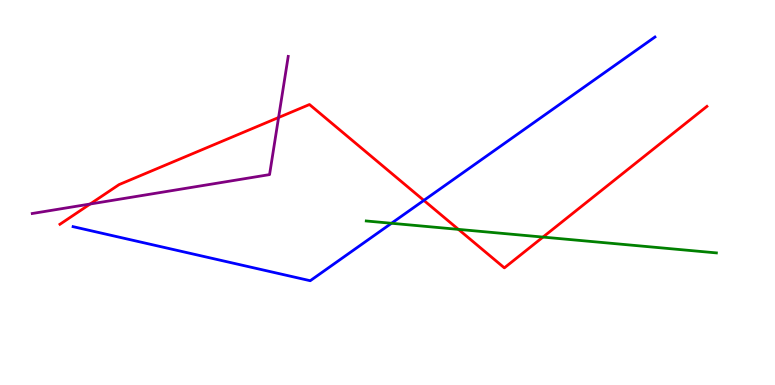[{'lines': ['blue', 'red'], 'intersections': [{'x': 5.47, 'y': 4.8}]}, {'lines': ['green', 'red'], 'intersections': [{'x': 5.92, 'y': 4.04}, {'x': 7.01, 'y': 3.84}]}, {'lines': ['purple', 'red'], 'intersections': [{'x': 1.16, 'y': 4.7}, {'x': 3.59, 'y': 6.95}]}, {'lines': ['blue', 'green'], 'intersections': [{'x': 5.05, 'y': 4.2}]}, {'lines': ['blue', 'purple'], 'intersections': []}, {'lines': ['green', 'purple'], 'intersections': []}]